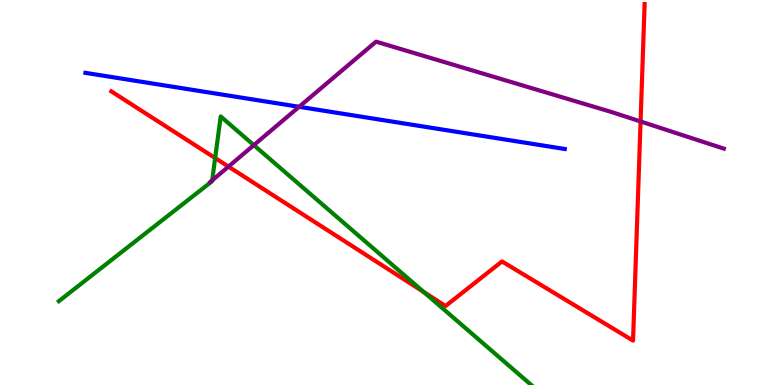[{'lines': ['blue', 'red'], 'intersections': []}, {'lines': ['green', 'red'], 'intersections': [{'x': 2.78, 'y': 5.89}, {'x': 5.47, 'y': 2.42}]}, {'lines': ['purple', 'red'], 'intersections': [{'x': 2.95, 'y': 5.67}, {'x': 8.27, 'y': 6.84}]}, {'lines': ['blue', 'green'], 'intersections': []}, {'lines': ['blue', 'purple'], 'intersections': [{'x': 3.86, 'y': 7.23}]}, {'lines': ['green', 'purple'], 'intersections': [{'x': 2.74, 'y': 5.31}, {'x': 3.28, 'y': 6.23}]}]